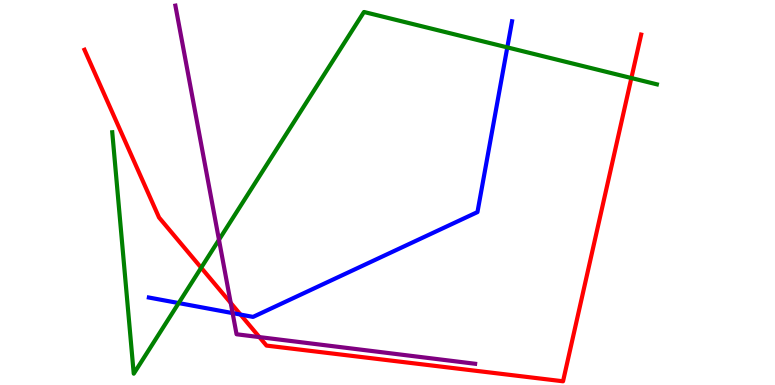[{'lines': ['blue', 'red'], 'intersections': [{'x': 3.1, 'y': 1.83}]}, {'lines': ['green', 'red'], 'intersections': [{'x': 2.6, 'y': 3.05}, {'x': 8.15, 'y': 7.97}]}, {'lines': ['purple', 'red'], 'intersections': [{'x': 2.98, 'y': 2.13}, {'x': 3.35, 'y': 1.24}]}, {'lines': ['blue', 'green'], 'intersections': [{'x': 2.31, 'y': 2.13}, {'x': 6.55, 'y': 8.77}]}, {'lines': ['blue', 'purple'], 'intersections': [{'x': 3.0, 'y': 1.87}]}, {'lines': ['green', 'purple'], 'intersections': [{'x': 2.83, 'y': 3.77}]}]